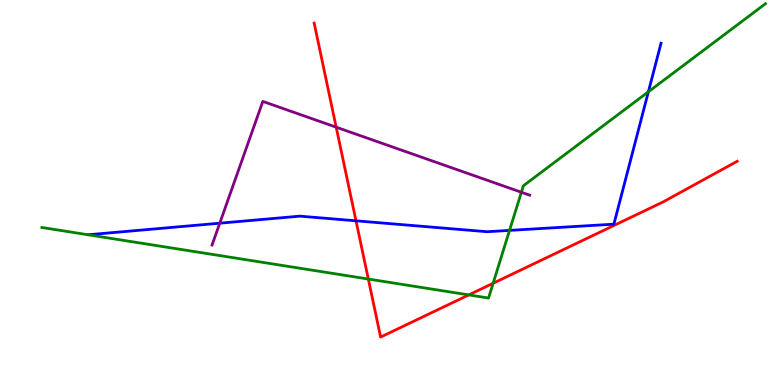[{'lines': ['blue', 'red'], 'intersections': [{'x': 4.59, 'y': 4.26}]}, {'lines': ['green', 'red'], 'intersections': [{'x': 4.75, 'y': 2.75}, {'x': 6.05, 'y': 2.34}, {'x': 6.36, 'y': 2.64}]}, {'lines': ['purple', 'red'], 'intersections': [{'x': 4.34, 'y': 6.7}]}, {'lines': ['blue', 'green'], 'intersections': [{'x': 6.57, 'y': 4.02}, {'x': 8.37, 'y': 7.62}]}, {'lines': ['blue', 'purple'], 'intersections': [{'x': 2.84, 'y': 4.2}]}, {'lines': ['green', 'purple'], 'intersections': [{'x': 6.73, 'y': 5.01}]}]